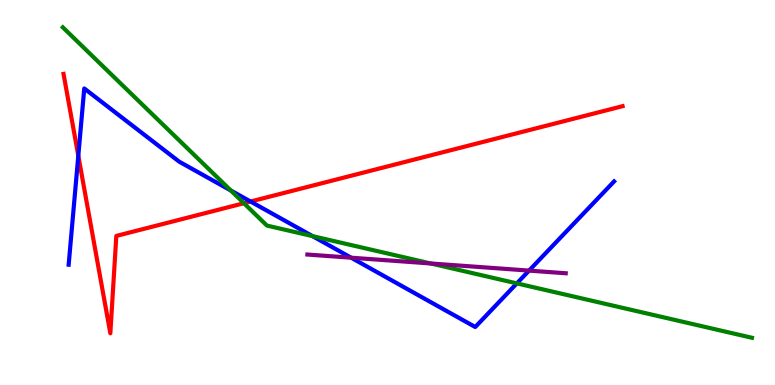[{'lines': ['blue', 'red'], 'intersections': [{'x': 1.01, 'y': 5.95}, {'x': 3.23, 'y': 4.77}]}, {'lines': ['green', 'red'], 'intersections': [{'x': 3.15, 'y': 4.72}]}, {'lines': ['purple', 'red'], 'intersections': []}, {'lines': ['blue', 'green'], 'intersections': [{'x': 2.98, 'y': 5.05}, {'x': 4.03, 'y': 3.87}, {'x': 6.67, 'y': 2.64}]}, {'lines': ['blue', 'purple'], 'intersections': [{'x': 4.53, 'y': 3.31}, {'x': 6.83, 'y': 2.97}]}, {'lines': ['green', 'purple'], 'intersections': [{'x': 5.56, 'y': 3.16}]}]